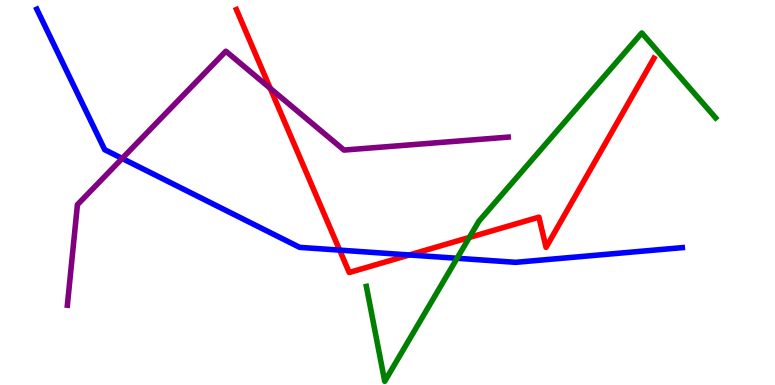[{'lines': ['blue', 'red'], 'intersections': [{'x': 4.38, 'y': 3.5}, {'x': 5.28, 'y': 3.38}]}, {'lines': ['green', 'red'], 'intersections': [{'x': 6.06, 'y': 3.83}]}, {'lines': ['purple', 'red'], 'intersections': [{'x': 3.49, 'y': 7.71}]}, {'lines': ['blue', 'green'], 'intersections': [{'x': 5.9, 'y': 3.29}]}, {'lines': ['blue', 'purple'], 'intersections': [{'x': 1.58, 'y': 5.88}]}, {'lines': ['green', 'purple'], 'intersections': []}]